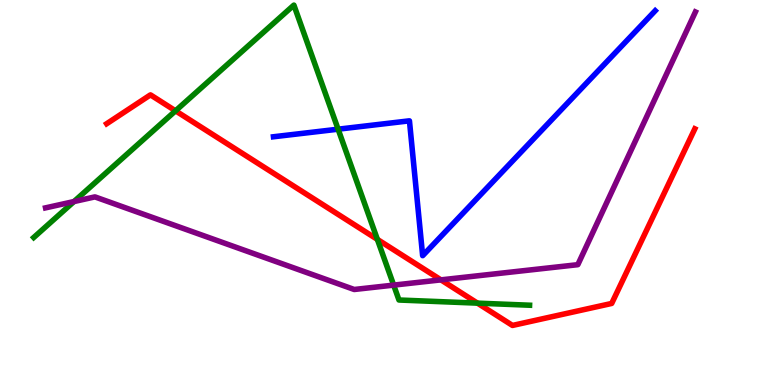[{'lines': ['blue', 'red'], 'intersections': []}, {'lines': ['green', 'red'], 'intersections': [{'x': 2.26, 'y': 7.12}, {'x': 4.87, 'y': 3.78}, {'x': 6.16, 'y': 2.13}]}, {'lines': ['purple', 'red'], 'intersections': [{'x': 5.69, 'y': 2.73}]}, {'lines': ['blue', 'green'], 'intersections': [{'x': 4.36, 'y': 6.64}]}, {'lines': ['blue', 'purple'], 'intersections': []}, {'lines': ['green', 'purple'], 'intersections': [{'x': 0.954, 'y': 4.76}, {'x': 5.08, 'y': 2.59}]}]